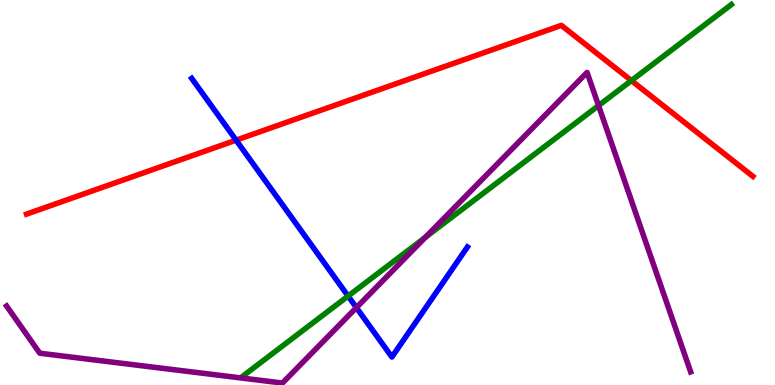[{'lines': ['blue', 'red'], 'intersections': [{'x': 3.05, 'y': 6.36}]}, {'lines': ['green', 'red'], 'intersections': [{'x': 8.15, 'y': 7.91}]}, {'lines': ['purple', 'red'], 'intersections': []}, {'lines': ['blue', 'green'], 'intersections': [{'x': 4.49, 'y': 2.31}]}, {'lines': ['blue', 'purple'], 'intersections': [{'x': 4.6, 'y': 2.01}]}, {'lines': ['green', 'purple'], 'intersections': [{'x': 5.49, 'y': 3.84}, {'x': 7.72, 'y': 7.26}]}]